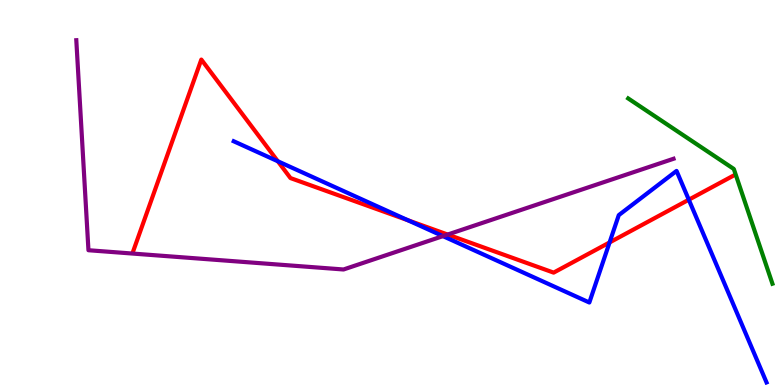[{'lines': ['blue', 'red'], 'intersections': [{'x': 3.58, 'y': 5.81}, {'x': 5.27, 'y': 4.28}, {'x': 7.87, 'y': 3.7}, {'x': 8.89, 'y': 4.81}]}, {'lines': ['green', 'red'], 'intersections': []}, {'lines': ['purple', 'red'], 'intersections': [{'x': 5.78, 'y': 3.91}]}, {'lines': ['blue', 'green'], 'intersections': []}, {'lines': ['blue', 'purple'], 'intersections': [{'x': 5.72, 'y': 3.87}]}, {'lines': ['green', 'purple'], 'intersections': []}]